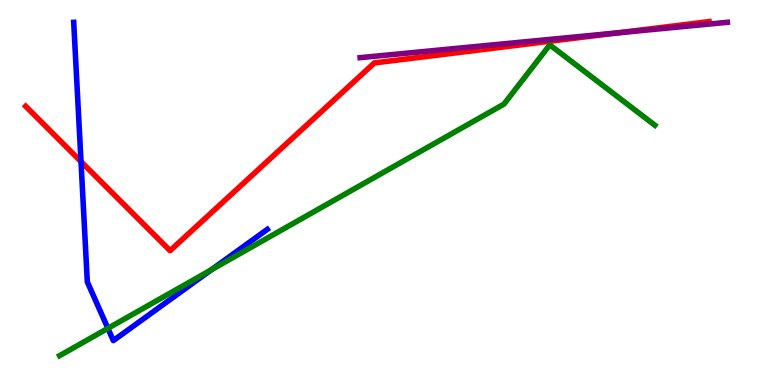[{'lines': ['blue', 'red'], 'intersections': [{'x': 1.05, 'y': 5.8}]}, {'lines': ['green', 'red'], 'intersections': []}, {'lines': ['purple', 'red'], 'intersections': [{'x': 7.98, 'y': 9.15}]}, {'lines': ['blue', 'green'], 'intersections': [{'x': 1.39, 'y': 1.47}, {'x': 2.73, 'y': 2.99}]}, {'lines': ['blue', 'purple'], 'intersections': []}, {'lines': ['green', 'purple'], 'intersections': []}]